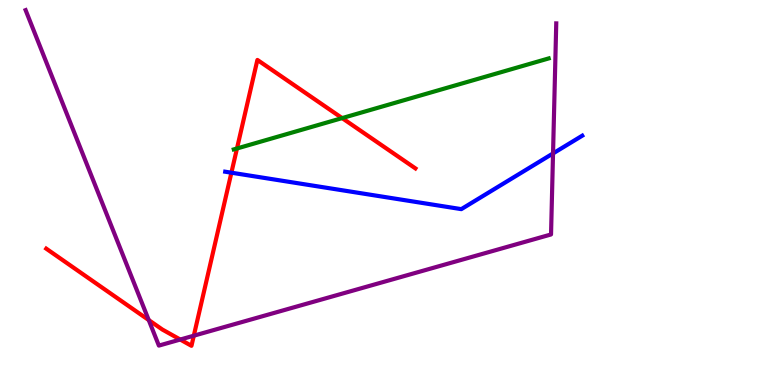[{'lines': ['blue', 'red'], 'intersections': [{'x': 2.99, 'y': 5.51}]}, {'lines': ['green', 'red'], 'intersections': [{'x': 3.06, 'y': 6.14}, {'x': 4.41, 'y': 6.93}]}, {'lines': ['purple', 'red'], 'intersections': [{'x': 1.92, 'y': 1.69}, {'x': 2.33, 'y': 1.18}, {'x': 2.5, 'y': 1.28}]}, {'lines': ['blue', 'green'], 'intersections': []}, {'lines': ['blue', 'purple'], 'intersections': [{'x': 7.14, 'y': 6.01}]}, {'lines': ['green', 'purple'], 'intersections': []}]